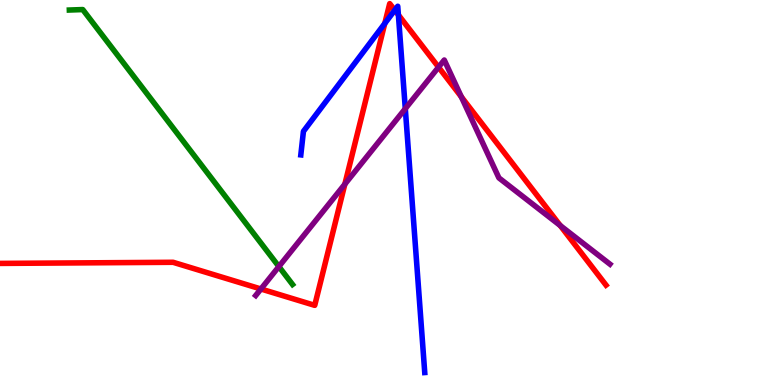[{'lines': ['blue', 'red'], 'intersections': [{'x': 4.96, 'y': 9.39}, {'x': 5.09, 'y': 9.74}, {'x': 5.14, 'y': 9.61}]}, {'lines': ['green', 'red'], 'intersections': []}, {'lines': ['purple', 'red'], 'intersections': [{'x': 3.37, 'y': 2.49}, {'x': 4.45, 'y': 5.22}, {'x': 5.66, 'y': 8.26}, {'x': 5.95, 'y': 7.49}, {'x': 7.23, 'y': 4.14}]}, {'lines': ['blue', 'green'], 'intersections': []}, {'lines': ['blue', 'purple'], 'intersections': [{'x': 5.23, 'y': 7.18}]}, {'lines': ['green', 'purple'], 'intersections': [{'x': 3.6, 'y': 3.08}]}]